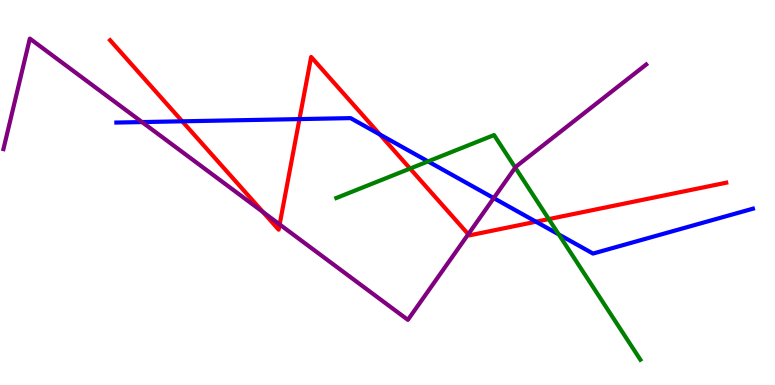[{'lines': ['blue', 'red'], 'intersections': [{'x': 2.35, 'y': 6.85}, {'x': 3.86, 'y': 6.91}, {'x': 4.9, 'y': 6.51}, {'x': 6.92, 'y': 4.24}]}, {'lines': ['green', 'red'], 'intersections': [{'x': 5.29, 'y': 5.62}, {'x': 7.08, 'y': 4.31}]}, {'lines': ['purple', 'red'], 'intersections': [{'x': 3.39, 'y': 4.49}, {'x': 3.61, 'y': 4.17}, {'x': 6.04, 'y': 3.92}]}, {'lines': ['blue', 'green'], 'intersections': [{'x': 5.52, 'y': 5.81}, {'x': 7.21, 'y': 3.91}]}, {'lines': ['blue', 'purple'], 'intersections': [{'x': 1.83, 'y': 6.83}, {'x': 6.37, 'y': 4.85}]}, {'lines': ['green', 'purple'], 'intersections': [{'x': 6.65, 'y': 5.65}]}]